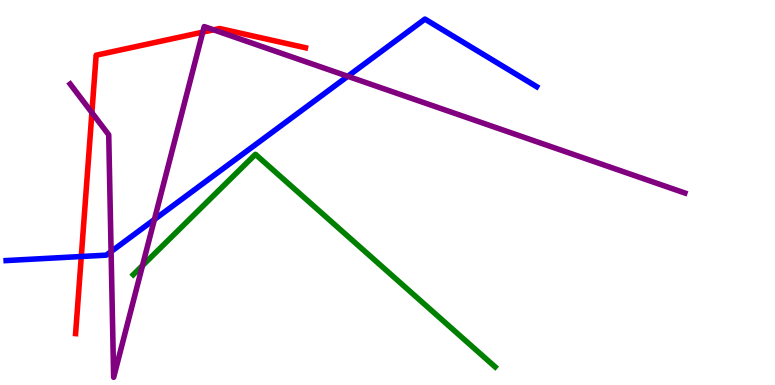[{'lines': ['blue', 'red'], 'intersections': [{'x': 1.05, 'y': 3.34}]}, {'lines': ['green', 'red'], 'intersections': []}, {'lines': ['purple', 'red'], 'intersections': [{'x': 1.19, 'y': 7.07}, {'x': 2.62, 'y': 9.16}, {'x': 2.76, 'y': 9.23}]}, {'lines': ['blue', 'green'], 'intersections': []}, {'lines': ['blue', 'purple'], 'intersections': [{'x': 1.43, 'y': 3.47}, {'x': 1.99, 'y': 4.3}, {'x': 4.49, 'y': 8.02}]}, {'lines': ['green', 'purple'], 'intersections': [{'x': 1.84, 'y': 3.1}]}]